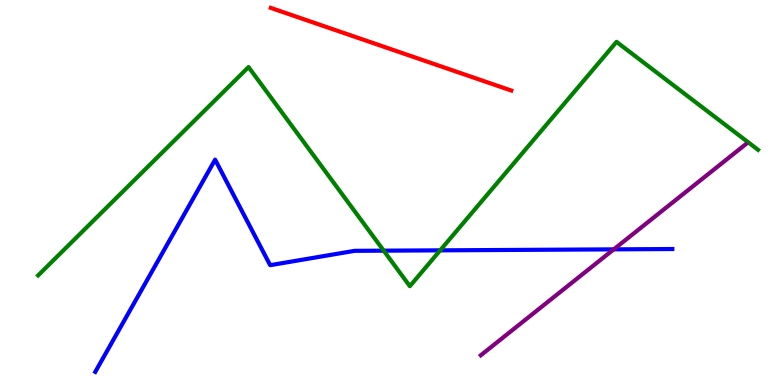[{'lines': ['blue', 'red'], 'intersections': []}, {'lines': ['green', 'red'], 'intersections': []}, {'lines': ['purple', 'red'], 'intersections': []}, {'lines': ['blue', 'green'], 'intersections': [{'x': 4.95, 'y': 3.49}, {'x': 5.68, 'y': 3.5}]}, {'lines': ['blue', 'purple'], 'intersections': [{'x': 7.92, 'y': 3.52}]}, {'lines': ['green', 'purple'], 'intersections': []}]